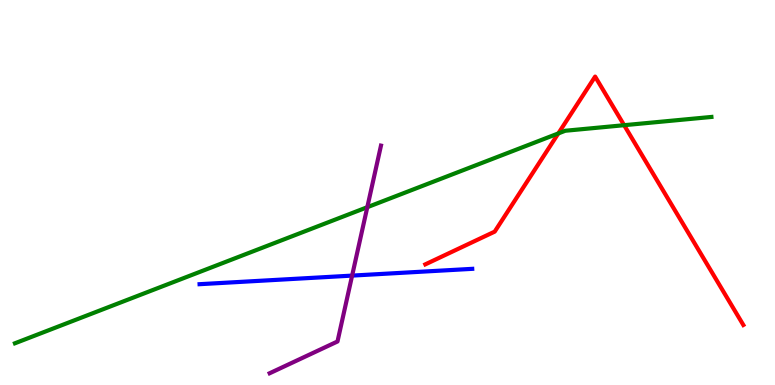[{'lines': ['blue', 'red'], 'intersections': []}, {'lines': ['green', 'red'], 'intersections': [{'x': 7.2, 'y': 6.53}, {'x': 8.05, 'y': 6.75}]}, {'lines': ['purple', 'red'], 'intersections': []}, {'lines': ['blue', 'green'], 'intersections': []}, {'lines': ['blue', 'purple'], 'intersections': [{'x': 4.54, 'y': 2.84}]}, {'lines': ['green', 'purple'], 'intersections': [{'x': 4.74, 'y': 4.62}]}]